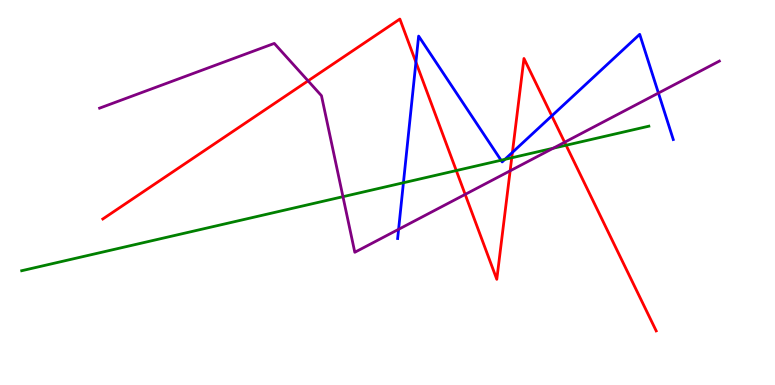[{'lines': ['blue', 'red'], 'intersections': [{'x': 5.37, 'y': 8.38}, {'x': 6.61, 'y': 6.04}, {'x': 7.12, 'y': 6.99}]}, {'lines': ['green', 'red'], 'intersections': [{'x': 5.89, 'y': 5.57}, {'x': 6.6, 'y': 5.9}, {'x': 7.3, 'y': 6.23}]}, {'lines': ['purple', 'red'], 'intersections': [{'x': 3.98, 'y': 7.9}, {'x': 6.0, 'y': 4.95}, {'x': 6.58, 'y': 5.56}, {'x': 7.29, 'y': 6.31}]}, {'lines': ['blue', 'green'], 'intersections': [{'x': 5.21, 'y': 5.25}, {'x': 6.47, 'y': 5.84}, {'x': 6.51, 'y': 5.86}]}, {'lines': ['blue', 'purple'], 'intersections': [{'x': 5.14, 'y': 4.04}, {'x': 8.5, 'y': 7.58}]}, {'lines': ['green', 'purple'], 'intersections': [{'x': 4.43, 'y': 4.89}, {'x': 7.14, 'y': 6.15}]}]